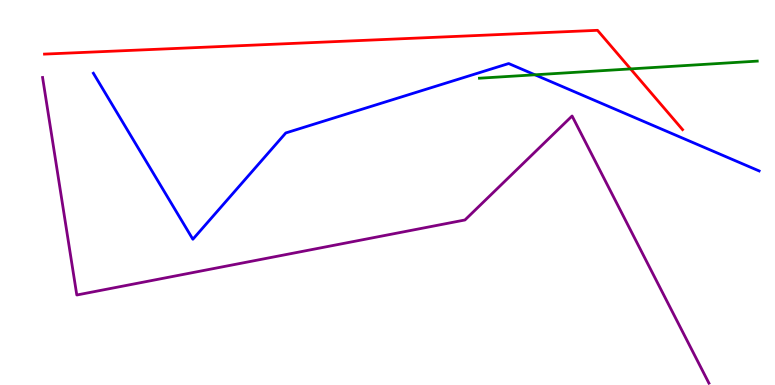[{'lines': ['blue', 'red'], 'intersections': []}, {'lines': ['green', 'red'], 'intersections': [{'x': 8.14, 'y': 8.21}]}, {'lines': ['purple', 'red'], 'intersections': []}, {'lines': ['blue', 'green'], 'intersections': [{'x': 6.9, 'y': 8.06}]}, {'lines': ['blue', 'purple'], 'intersections': []}, {'lines': ['green', 'purple'], 'intersections': []}]